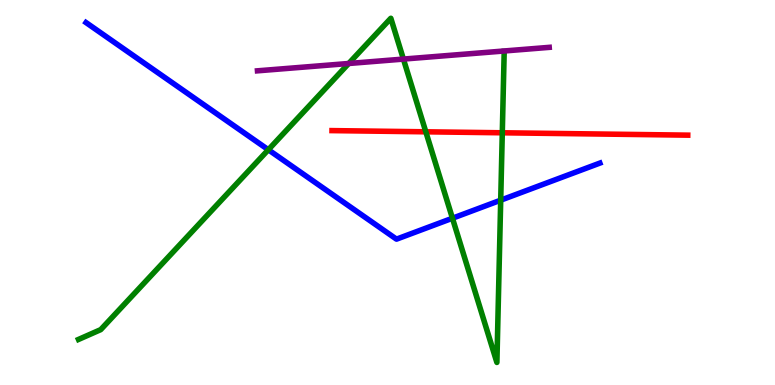[{'lines': ['blue', 'red'], 'intersections': []}, {'lines': ['green', 'red'], 'intersections': [{'x': 5.49, 'y': 6.58}, {'x': 6.48, 'y': 6.55}]}, {'lines': ['purple', 'red'], 'intersections': []}, {'lines': ['blue', 'green'], 'intersections': [{'x': 3.46, 'y': 6.11}, {'x': 5.84, 'y': 4.33}, {'x': 6.46, 'y': 4.8}]}, {'lines': ['blue', 'purple'], 'intersections': []}, {'lines': ['green', 'purple'], 'intersections': [{'x': 4.5, 'y': 8.35}, {'x': 5.21, 'y': 8.47}]}]